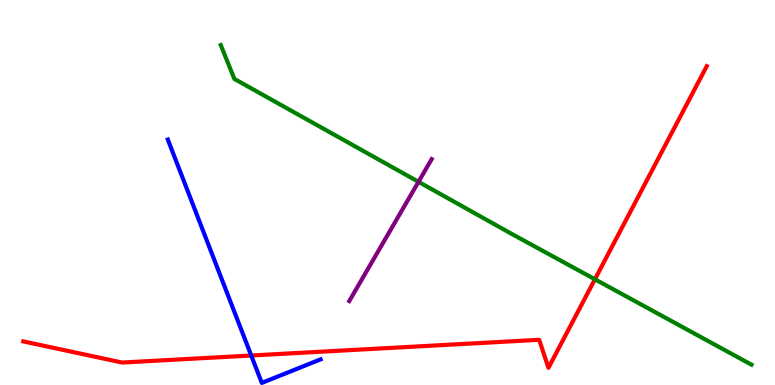[{'lines': ['blue', 'red'], 'intersections': [{'x': 3.24, 'y': 0.766}]}, {'lines': ['green', 'red'], 'intersections': [{'x': 7.68, 'y': 2.75}]}, {'lines': ['purple', 'red'], 'intersections': []}, {'lines': ['blue', 'green'], 'intersections': []}, {'lines': ['blue', 'purple'], 'intersections': []}, {'lines': ['green', 'purple'], 'intersections': [{'x': 5.4, 'y': 5.28}]}]